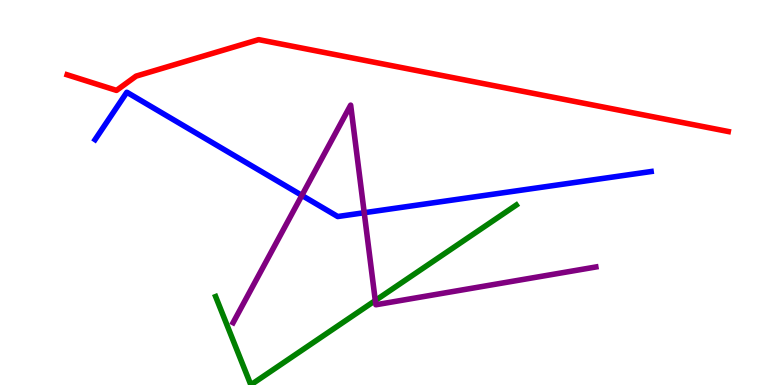[{'lines': ['blue', 'red'], 'intersections': []}, {'lines': ['green', 'red'], 'intersections': []}, {'lines': ['purple', 'red'], 'intersections': []}, {'lines': ['blue', 'green'], 'intersections': []}, {'lines': ['blue', 'purple'], 'intersections': [{'x': 3.9, 'y': 4.92}, {'x': 4.7, 'y': 4.47}]}, {'lines': ['green', 'purple'], 'intersections': [{'x': 4.84, 'y': 2.19}]}]